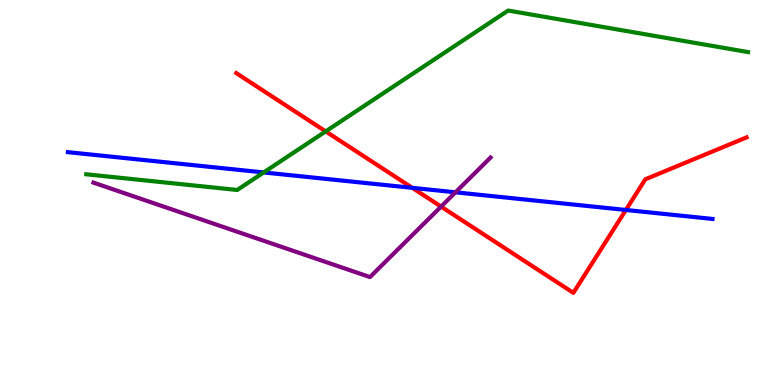[{'lines': ['blue', 'red'], 'intersections': [{'x': 5.32, 'y': 5.12}, {'x': 8.08, 'y': 4.55}]}, {'lines': ['green', 'red'], 'intersections': [{'x': 4.2, 'y': 6.59}]}, {'lines': ['purple', 'red'], 'intersections': [{'x': 5.69, 'y': 4.63}]}, {'lines': ['blue', 'green'], 'intersections': [{'x': 3.4, 'y': 5.52}]}, {'lines': ['blue', 'purple'], 'intersections': [{'x': 5.88, 'y': 5.0}]}, {'lines': ['green', 'purple'], 'intersections': []}]